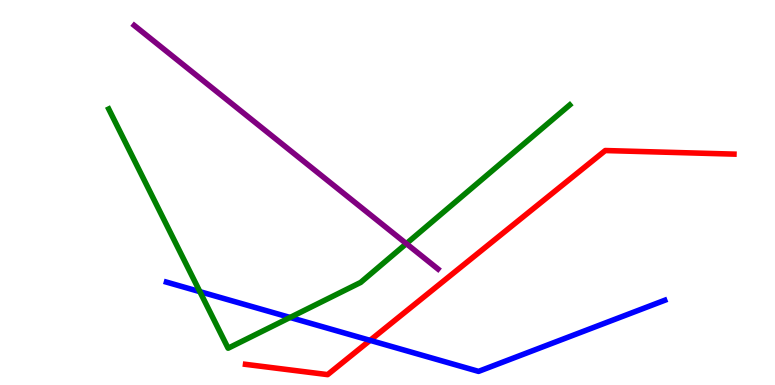[{'lines': ['blue', 'red'], 'intersections': [{'x': 4.78, 'y': 1.16}]}, {'lines': ['green', 'red'], 'intersections': []}, {'lines': ['purple', 'red'], 'intersections': []}, {'lines': ['blue', 'green'], 'intersections': [{'x': 2.58, 'y': 2.42}, {'x': 3.74, 'y': 1.75}]}, {'lines': ['blue', 'purple'], 'intersections': []}, {'lines': ['green', 'purple'], 'intersections': [{'x': 5.24, 'y': 3.67}]}]